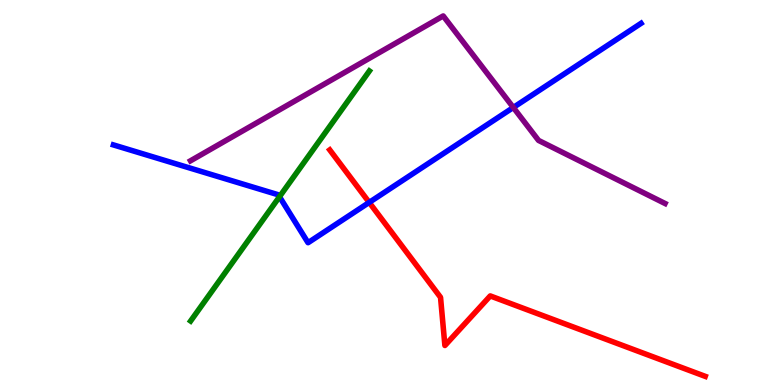[{'lines': ['blue', 'red'], 'intersections': [{'x': 4.76, 'y': 4.74}]}, {'lines': ['green', 'red'], 'intersections': []}, {'lines': ['purple', 'red'], 'intersections': []}, {'lines': ['blue', 'green'], 'intersections': [{'x': 3.61, 'y': 4.89}]}, {'lines': ['blue', 'purple'], 'intersections': [{'x': 6.62, 'y': 7.21}]}, {'lines': ['green', 'purple'], 'intersections': []}]